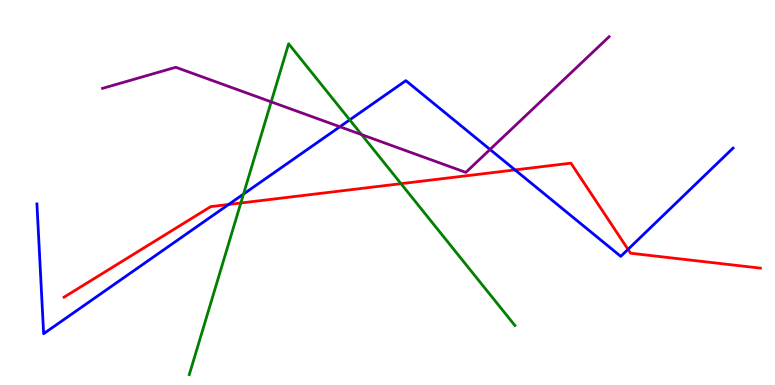[{'lines': ['blue', 'red'], 'intersections': [{'x': 2.95, 'y': 4.69}, {'x': 6.65, 'y': 5.59}, {'x': 8.1, 'y': 3.52}]}, {'lines': ['green', 'red'], 'intersections': [{'x': 3.11, 'y': 4.73}, {'x': 5.17, 'y': 5.23}]}, {'lines': ['purple', 'red'], 'intersections': []}, {'lines': ['blue', 'green'], 'intersections': [{'x': 3.14, 'y': 4.96}, {'x': 4.51, 'y': 6.89}]}, {'lines': ['blue', 'purple'], 'intersections': [{'x': 4.39, 'y': 6.71}, {'x': 6.32, 'y': 6.12}]}, {'lines': ['green', 'purple'], 'intersections': [{'x': 3.5, 'y': 7.35}, {'x': 4.67, 'y': 6.5}]}]